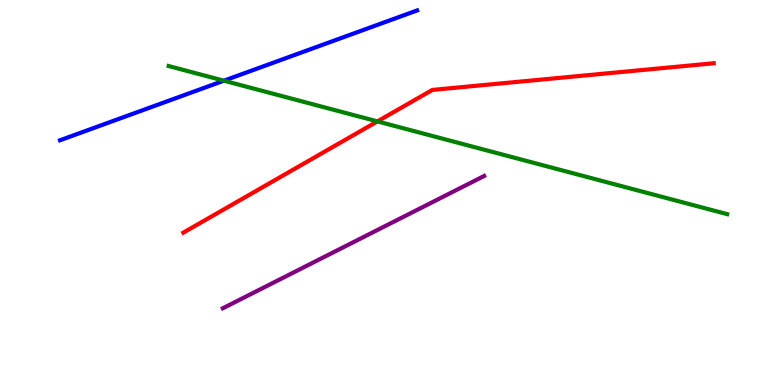[{'lines': ['blue', 'red'], 'intersections': []}, {'lines': ['green', 'red'], 'intersections': [{'x': 4.87, 'y': 6.85}]}, {'lines': ['purple', 'red'], 'intersections': []}, {'lines': ['blue', 'green'], 'intersections': [{'x': 2.89, 'y': 7.9}]}, {'lines': ['blue', 'purple'], 'intersections': []}, {'lines': ['green', 'purple'], 'intersections': []}]